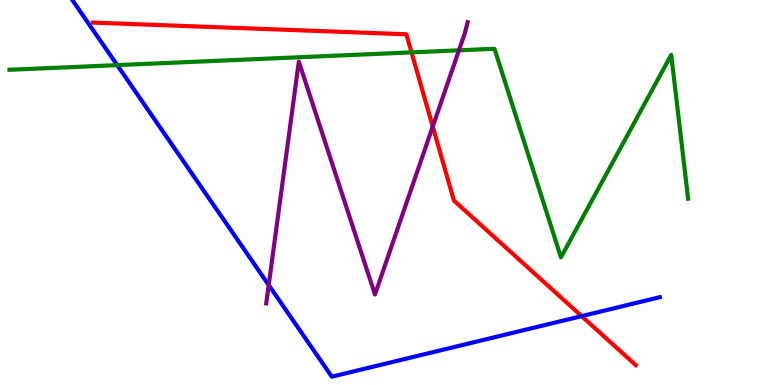[{'lines': ['blue', 'red'], 'intersections': [{'x': 7.51, 'y': 1.79}]}, {'lines': ['green', 'red'], 'intersections': [{'x': 5.31, 'y': 8.64}]}, {'lines': ['purple', 'red'], 'intersections': [{'x': 5.58, 'y': 6.71}]}, {'lines': ['blue', 'green'], 'intersections': [{'x': 1.51, 'y': 8.31}]}, {'lines': ['blue', 'purple'], 'intersections': [{'x': 3.47, 'y': 2.6}]}, {'lines': ['green', 'purple'], 'intersections': [{'x': 5.92, 'y': 8.69}]}]